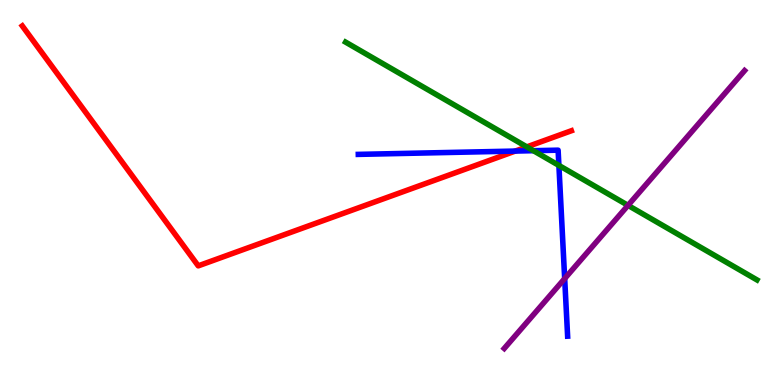[{'lines': ['blue', 'red'], 'intersections': [{'x': 6.65, 'y': 6.08}]}, {'lines': ['green', 'red'], 'intersections': [{'x': 6.8, 'y': 6.18}]}, {'lines': ['purple', 'red'], 'intersections': []}, {'lines': ['blue', 'green'], 'intersections': [{'x': 6.88, 'y': 6.09}, {'x': 7.21, 'y': 5.7}]}, {'lines': ['blue', 'purple'], 'intersections': [{'x': 7.29, 'y': 2.76}]}, {'lines': ['green', 'purple'], 'intersections': [{'x': 8.1, 'y': 4.67}]}]